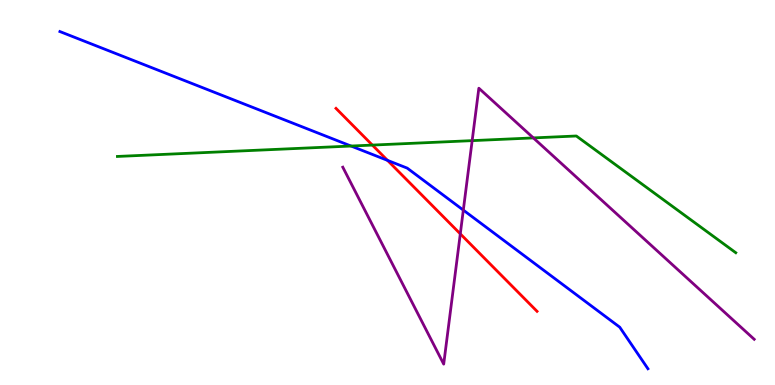[{'lines': ['blue', 'red'], 'intersections': [{'x': 5.0, 'y': 5.83}]}, {'lines': ['green', 'red'], 'intersections': [{'x': 4.8, 'y': 6.23}]}, {'lines': ['purple', 'red'], 'intersections': [{'x': 5.94, 'y': 3.93}]}, {'lines': ['blue', 'green'], 'intersections': [{'x': 4.53, 'y': 6.21}]}, {'lines': ['blue', 'purple'], 'intersections': [{'x': 5.98, 'y': 4.54}]}, {'lines': ['green', 'purple'], 'intersections': [{'x': 6.09, 'y': 6.35}, {'x': 6.88, 'y': 6.42}]}]